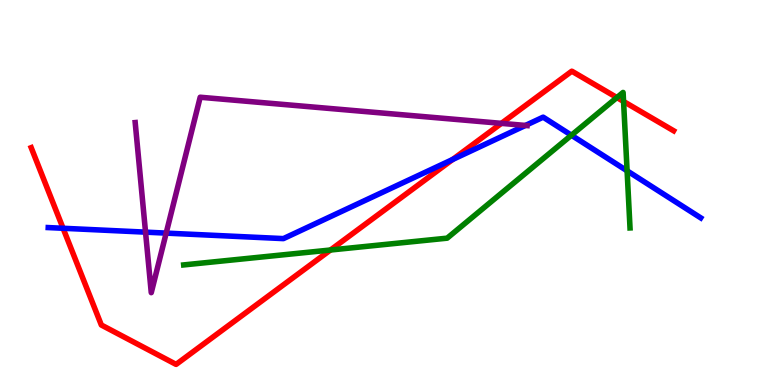[{'lines': ['blue', 'red'], 'intersections': [{'x': 0.814, 'y': 4.07}, {'x': 5.84, 'y': 5.86}]}, {'lines': ['green', 'red'], 'intersections': [{'x': 4.26, 'y': 3.51}, {'x': 7.96, 'y': 7.47}, {'x': 8.05, 'y': 7.36}]}, {'lines': ['purple', 'red'], 'intersections': [{'x': 6.47, 'y': 6.8}]}, {'lines': ['blue', 'green'], 'intersections': [{'x': 7.37, 'y': 6.49}, {'x': 8.09, 'y': 5.56}]}, {'lines': ['blue', 'purple'], 'intersections': [{'x': 1.88, 'y': 3.97}, {'x': 2.14, 'y': 3.95}, {'x': 6.78, 'y': 6.74}]}, {'lines': ['green', 'purple'], 'intersections': []}]